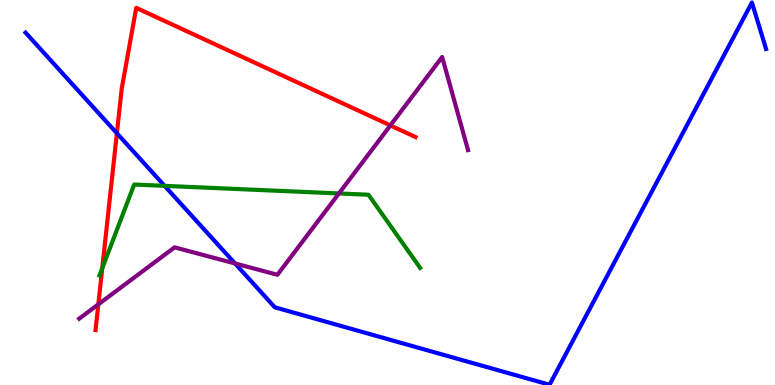[{'lines': ['blue', 'red'], 'intersections': [{'x': 1.51, 'y': 6.54}]}, {'lines': ['green', 'red'], 'intersections': [{'x': 1.32, 'y': 3.03}]}, {'lines': ['purple', 'red'], 'intersections': [{'x': 1.27, 'y': 2.09}, {'x': 5.04, 'y': 6.74}]}, {'lines': ['blue', 'green'], 'intersections': [{'x': 2.12, 'y': 5.17}]}, {'lines': ['blue', 'purple'], 'intersections': [{'x': 3.03, 'y': 3.16}]}, {'lines': ['green', 'purple'], 'intersections': [{'x': 4.37, 'y': 4.98}]}]